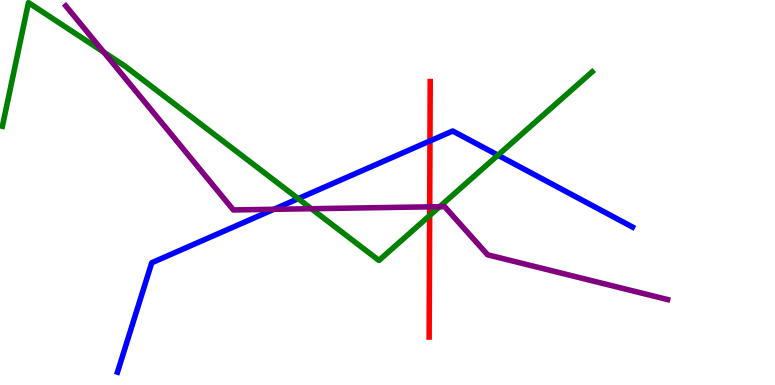[{'lines': ['blue', 'red'], 'intersections': [{'x': 5.55, 'y': 6.34}]}, {'lines': ['green', 'red'], 'intersections': [{'x': 5.54, 'y': 4.4}]}, {'lines': ['purple', 'red'], 'intersections': [{'x': 5.54, 'y': 4.63}]}, {'lines': ['blue', 'green'], 'intersections': [{'x': 3.85, 'y': 4.84}, {'x': 6.42, 'y': 5.97}]}, {'lines': ['blue', 'purple'], 'intersections': [{'x': 3.53, 'y': 4.56}]}, {'lines': ['green', 'purple'], 'intersections': [{'x': 1.34, 'y': 8.64}, {'x': 4.02, 'y': 4.58}, {'x': 5.67, 'y': 4.63}]}]